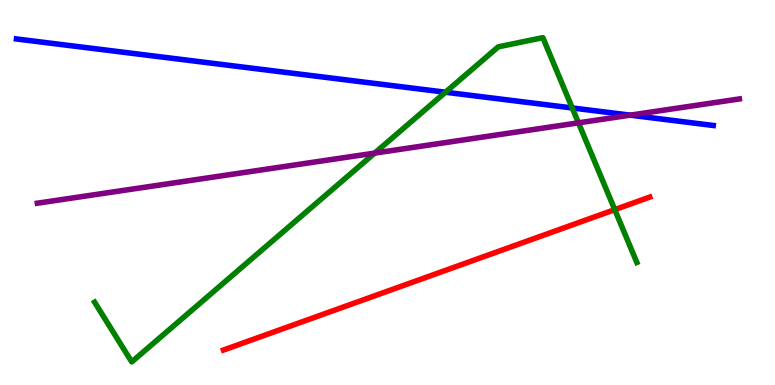[{'lines': ['blue', 'red'], 'intersections': []}, {'lines': ['green', 'red'], 'intersections': [{'x': 7.93, 'y': 4.55}]}, {'lines': ['purple', 'red'], 'intersections': []}, {'lines': ['blue', 'green'], 'intersections': [{'x': 5.75, 'y': 7.6}, {'x': 7.38, 'y': 7.2}]}, {'lines': ['blue', 'purple'], 'intersections': [{'x': 8.13, 'y': 7.01}]}, {'lines': ['green', 'purple'], 'intersections': [{'x': 4.83, 'y': 6.02}, {'x': 7.46, 'y': 6.81}]}]